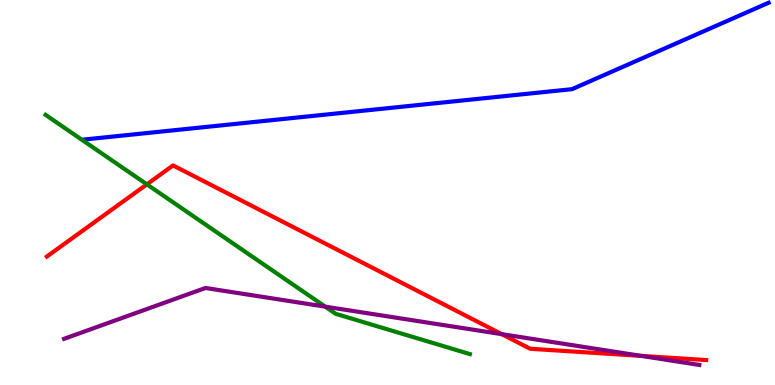[{'lines': ['blue', 'red'], 'intersections': []}, {'lines': ['green', 'red'], 'intersections': [{'x': 1.9, 'y': 5.21}]}, {'lines': ['purple', 'red'], 'intersections': [{'x': 6.47, 'y': 1.32}, {'x': 8.27, 'y': 0.756}]}, {'lines': ['blue', 'green'], 'intersections': []}, {'lines': ['blue', 'purple'], 'intersections': []}, {'lines': ['green', 'purple'], 'intersections': [{'x': 4.2, 'y': 2.04}]}]